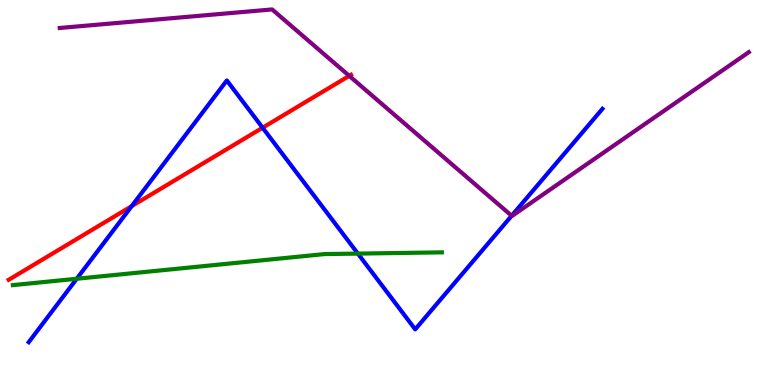[{'lines': ['blue', 'red'], 'intersections': [{'x': 1.7, 'y': 4.65}, {'x': 3.39, 'y': 6.68}]}, {'lines': ['green', 'red'], 'intersections': []}, {'lines': ['purple', 'red'], 'intersections': [{'x': 4.51, 'y': 8.03}]}, {'lines': ['blue', 'green'], 'intersections': [{'x': 0.99, 'y': 2.76}, {'x': 4.62, 'y': 3.41}]}, {'lines': ['blue', 'purple'], 'intersections': [{'x': 6.6, 'y': 4.4}]}, {'lines': ['green', 'purple'], 'intersections': []}]